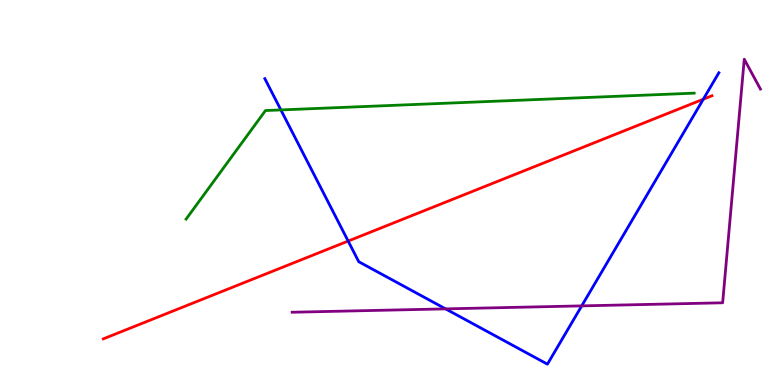[{'lines': ['blue', 'red'], 'intersections': [{'x': 4.49, 'y': 3.74}, {'x': 9.07, 'y': 7.42}]}, {'lines': ['green', 'red'], 'intersections': []}, {'lines': ['purple', 'red'], 'intersections': []}, {'lines': ['blue', 'green'], 'intersections': [{'x': 3.62, 'y': 7.14}]}, {'lines': ['blue', 'purple'], 'intersections': [{'x': 5.75, 'y': 1.98}, {'x': 7.51, 'y': 2.06}]}, {'lines': ['green', 'purple'], 'intersections': []}]